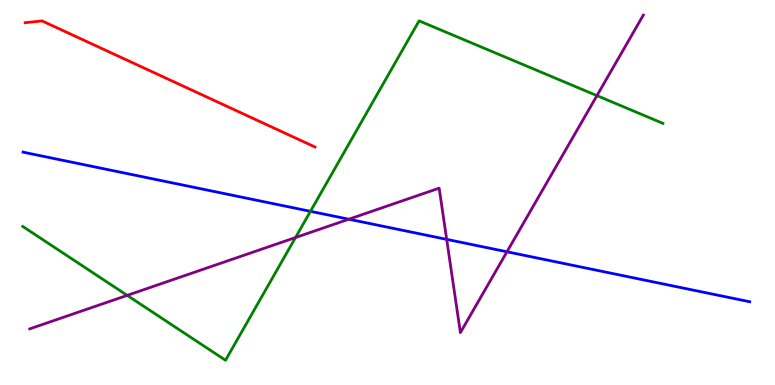[{'lines': ['blue', 'red'], 'intersections': []}, {'lines': ['green', 'red'], 'intersections': []}, {'lines': ['purple', 'red'], 'intersections': []}, {'lines': ['blue', 'green'], 'intersections': [{'x': 4.01, 'y': 4.51}]}, {'lines': ['blue', 'purple'], 'intersections': [{'x': 4.5, 'y': 4.31}, {'x': 5.76, 'y': 3.78}, {'x': 6.54, 'y': 3.46}]}, {'lines': ['green', 'purple'], 'intersections': [{'x': 1.64, 'y': 2.33}, {'x': 3.81, 'y': 3.83}, {'x': 7.7, 'y': 7.52}]}]